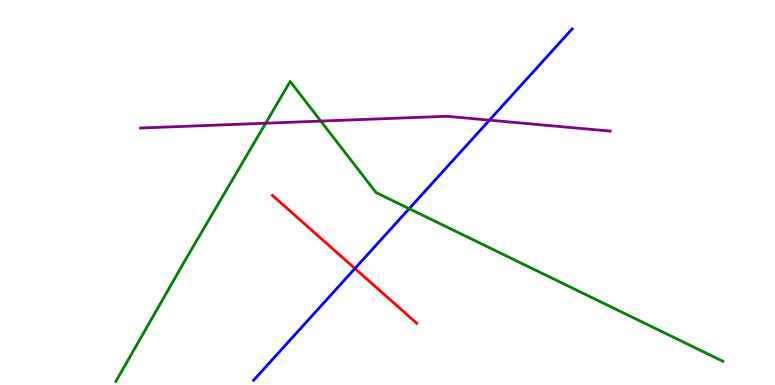[{'lines': ['blue', 'red'], 'intersections': [{'x': 4.58, 'y': 3.03}]}, {'lines': ['green', 'red'], 'intersections': []}, {'lines': ['purple', 'red'], 'intersections': []}, {'lines': ['blue', 'green'], 'intersections': [{'x': 5.28, 'y': 4.58}]}, {'lines': ['blue', 'purple'], 'intersections': [{'x': 6.32, 'y': 6.88}]}, {'lines': ['green', 'purple'], 'intersections': [{'x': 3.43, 'y': 6.8}, {'x': 4.14, 'y': 6.85}]}]